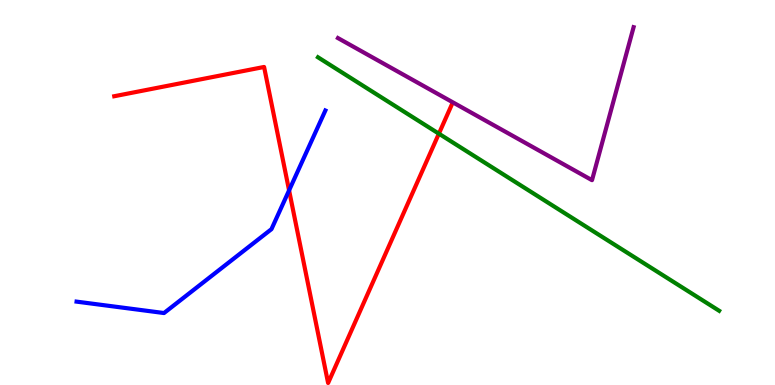[{'lines': ['blue', 'red'], 'intersections': [{'x': 3.73, 'y': 5.06}]}, {'lines': ['green', 'red'], 'intersections': [{'x': 5.66, 'y': 6.53}]}, {'lines': ['purple', 'red'], 'intersections': []}, {'lines': ['blue', 'green'], 'intersections': []}, {'lines': ['blue', 'purple'], 'intersections': []}, {'lines': ['green', 'purple'], 'intersections': []}]